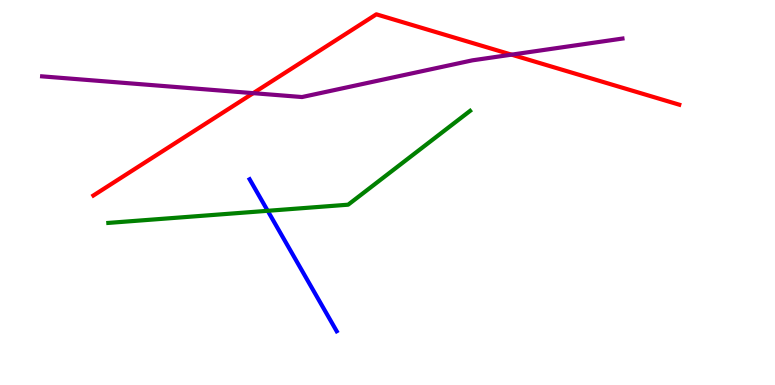[{'lines': ['blue', 'red'], 'intersections': []}, {'lines': ['green', 'red'], 'intersections': []}, {'lines': ['purple', 'red'], 'intersections': [{'x': 3.27, 'y': 7.58}, {'x': 6.6, 'y': 8.58}]}, {'lines': ['blue', 'green'], 'intersections': [{'x': 3.45, 'y': 4.52}]}, {'lines': ['blue', 'purple'], 'intersections': []}, {'lines': ['green', 'purple'], 'intersections': []}]